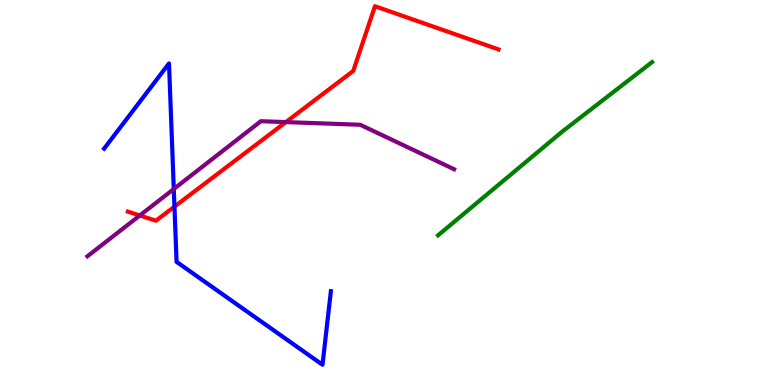[{'lines': ['blue', 'red'], 'intersections': [{'x': 2.25, 'y': 4.63}]}, {'lines': ['green', 'red'], 'intersections': []}, {'lines': ['purple', 'red'], 'intersections': [{'x': 1.8, 'y': 4.4}, {'x': 3.69, 'y': 6.83}]}, {'lines': ['blue', 'green'], 'intersections': []}, {'lines': ['blue', 'purple'], 'intersections': [{'x': 2.24, 'y': 5.09}]}, {'lines': ['green', 'purple'], 'intersections': []}]